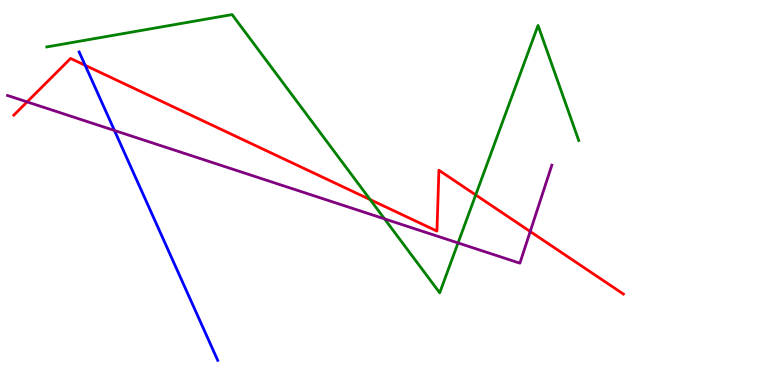[{'lines': ['blue', 'red'], 'intersections': [{'x': 1.1, 'y': 8.3}]}, {'lines': ['green', 'red'], 'intersections': [{'x': 4.78, 'y': 4.82}, {'x': 6.14, 'y': 4.94}]}, {'lines': ['purple', 'red'], 'intersections': [{'x': 0.35, 'y': 7.35}, {'x': 6.84, 'y': 3.99}]}, {'lines': ['blue', 'green'], 'intersections': []}, {'lines': ['blue', 'purple'], 'intersections': [{'x': 1.48, 'y': 6.61}]}, {'lines': ['green', 'purple'], 'intersections': [{'x': 4.96, 'y': 4.31}, {'x': 5.91, 'y': 3.69}]}]